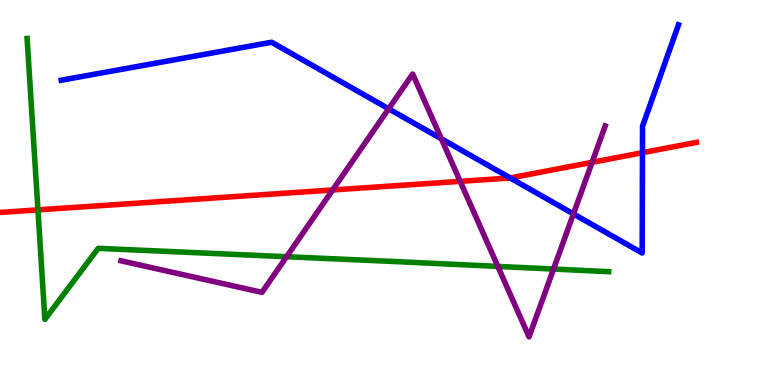[{'lines': ['blue', 'red'], 'intersections': [{'x': 6.58, 'y': 5.38}, {'x': 8.29, 'y': 6.03}]}, {'lines': ['green', 'red'], 'intersections': [{'x': 0.49, 'y': 4.55}]}, {'lines': ['purple', 'red'], 'intersections': [{'x': 4.29, 'y': 5.07}, {'x': 5.94, 'y': 5.29}, {'x': 7.64, 'y': 5.78}]}, {'lines': ['blue', 'green'], 'intersections': []}, {'lines': ['blue', 'purple'], 'intersections': [{'x': 5.01, 'y': 7.17}, {'x': 5.69, 'y': 6.4}, {'x': 7.4, 'y': 4.44}]}, {'lines': ['green', 'purple'], 'intersections': [{'x': 3.7, 'y': 3.33}, {'x': 6.42, 'y': 3.08}, {'x': 7.14, 'y': 3.01}]}]